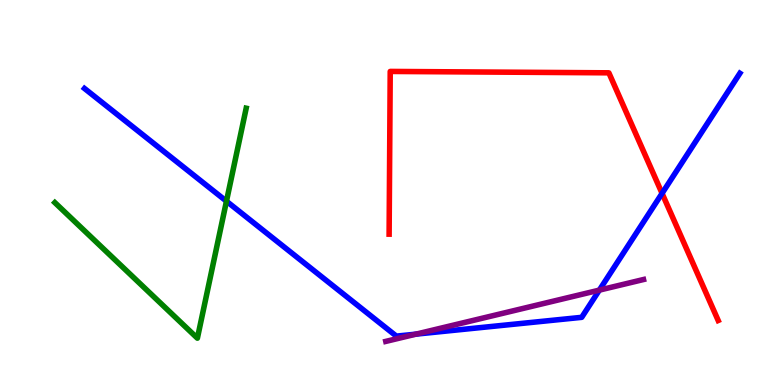[{'lines': ['blue', 'red'], 'intersections': [{'x': 8.54, 'y': 4.98}]}, {'lines': ['green', 'red'], 'intersections': []}, {'lines': ['purple', 'red'], 'intersections': []}, {'lines': ['blue', 'green'], 'intersections': [{'x': 2.92, 'y': 4.77}]}, {'lines': ['blue', 'purple'], 'intersections': [{'x': 5.37, 'y': 1.32}, {'x': 7.73, 'y': 2.46}]}, {'lines': ['green', 'purple'], 'intersections': []}]